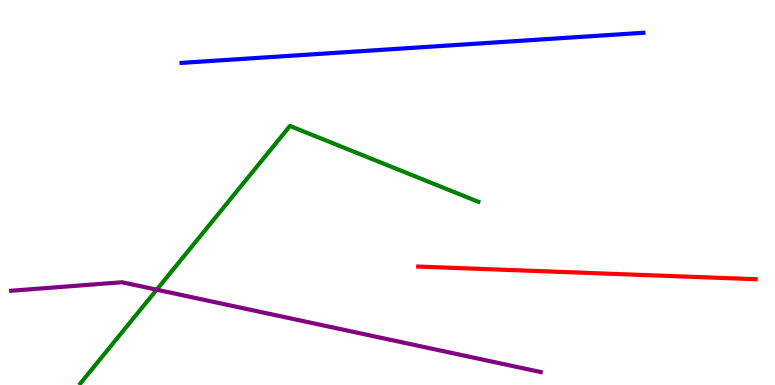[{'lines': ['blue', 'red'], 'intersections': []}, {'lines': ['green', 'red'], 'intersections': []}, {'lines': ['purple', 'red'], 'intersections': []}, {'lines': ['blue', 'green'], 'intersections': []}, {'lines': ['blue', 'purple'], 'intersections': []}, {'lines': ['green', 'purple'], 'intersections': [{'x': 2.02, 'y': 2.48}]}]